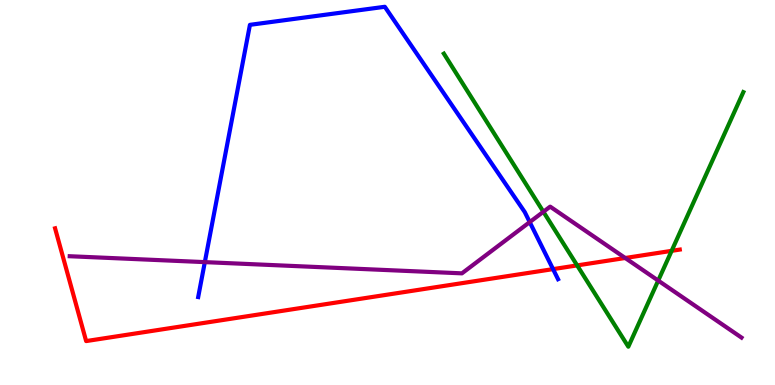[{'lines': ['blue', 'red'], 'intersections': [{'x': 7.14, 'y': 3.01}]}, {'lines': ['green', 'red'], 'intersections': [{'x': 7.45, 'y': 3.11}, {'x': 8.67, 'y': 3.48}]}, {'lines': ['purple', 'red'], 'intersections': [{'x': 8.07, 'y': 3.3}]}, {'lines': ['blue', 'green'], 'intersections': []}, {'lines': ['blue', 'purple'], 'intersections': [{'x': 2.64, 'y': 3.19}, {'x': 6.84, 'y': 4.23}]}, {'lines': ['green', 'purple'], 'intersections': [{'x': 7.01, 'y': 4.5}, {'x': 8.49, 'y': 2.71}]}]